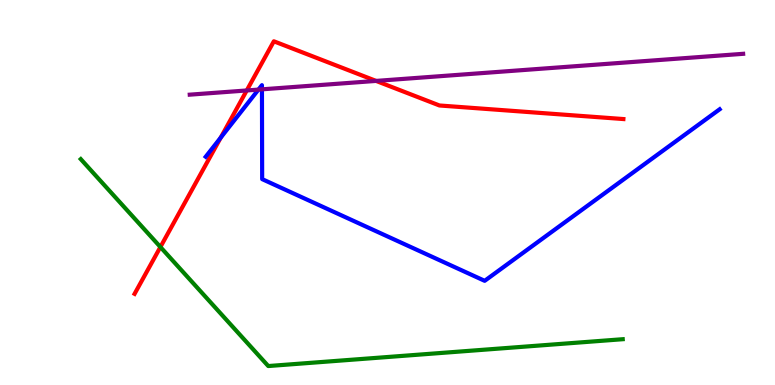[{'lines': ['blue', 'red'], 'intersections': [{'x': 2.85, 'y': 6.43}]}, {'lines': ['green', 'red'], 'intersections': [{'x': 2.07, 'y': 3.58}]}, {'lines': ['purple', 'red'], 'intersections': [{'x': 3.18, 'y': 7.65}, {'x': 4.85, 'y': 7.9}]}, {'lines': ['blue', 'green'], 'intersections': []}, {'lines': ['blue', 'purple'], 'intersections': [{'x': 3.33, 'y': 7.67}, {'x': 3.38, 'y': 7.68}]}, {'lines': ['green', 'purple'], 'intersections': []}]